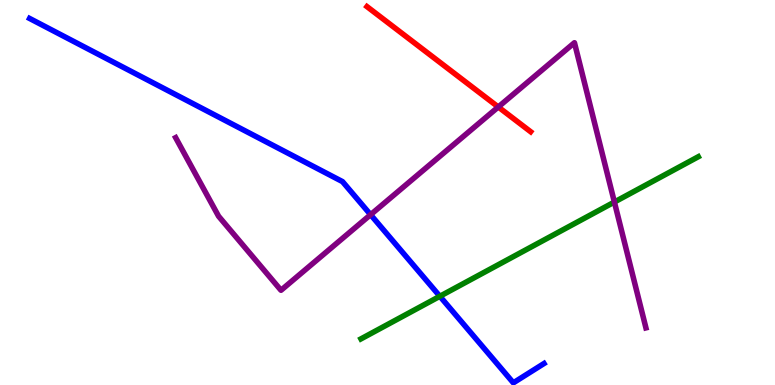[{'lines': ['blue', 'red'], 'intersections': []}, {'lines': ['green', 'red'], 'intersections': []}, {'lines': ['purple', 'red'], 'intersections': [{'x': 6.43, 'y': 7.22}]}, {'lines': ['blue', 'green'], 'intersections': [{'x': 5.68, 'y': 2.3}]}, {'lines': ['blue', 'purple'], 'intersections': [{'x': 4.78, 'y': 4.42}]}, {'lines': ['green', 'purple'], 'intersections': [{'x': 7.93, 'y': 4.75}]}]